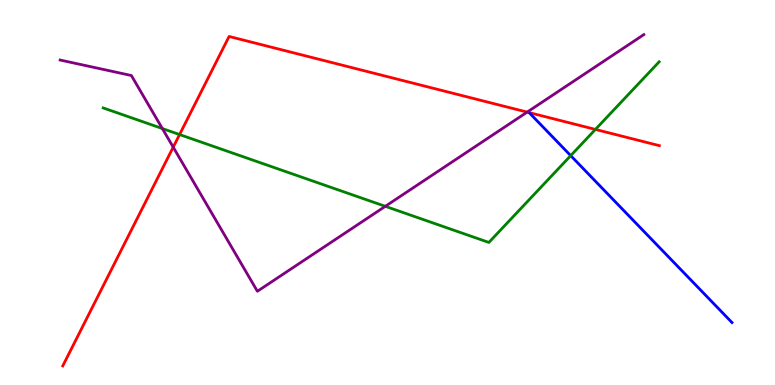[{'lines': ['blue', 'red'], 'intersections': []}, {'lines': ['green', 'red'], 'intersections': [{'x': 2.32, 'y': 6.5}, {'x': 7.68, 'y': 6.64}]}, {'lines': ['purple', 'red'], 'intersections': [{'x': 2.24, 'y': 6.18}, {'x': 6.8, 'y': 7.09}]}, {'lines': ['blue', 'green'], 'intersections': [{'x': 7.36, 'y': 5.96}]}, {'lines': ['blue', 'purple'], 'intersections': []}, {'lines': ['green', 'purple'], 'intersections': [{'x': 2.09, 'y': 6.66}, {'x': 4.97, 'y': 4.64}]}]